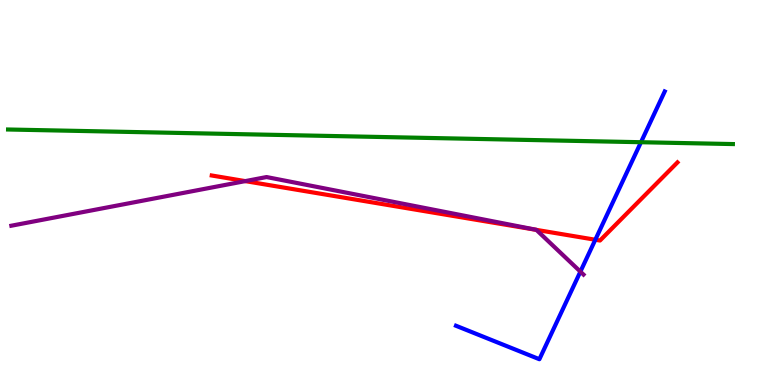[{'lines': ['blue', 'red'], 'intersections': [{'x': 7.68, 'y': 3.77}]}, {'lines': ['green', 'red'], 'intersections': []}, {'lines': ['purple', 'red'], 'intersections': [{'x': 3.16, 'y': 5.3}, {'x': 6.92, 'y': 4.03}]}, {'lines': ['blue', 'green'], 'intersections': [{'x': 8.27, 'y': 6.31}]}, {'lines': ['blue', 'purple'], 'intersections': [{'x': 7.49, 'y': 2.94}]}, {'lines': ['green', 'purple'], 'intersections': []}]